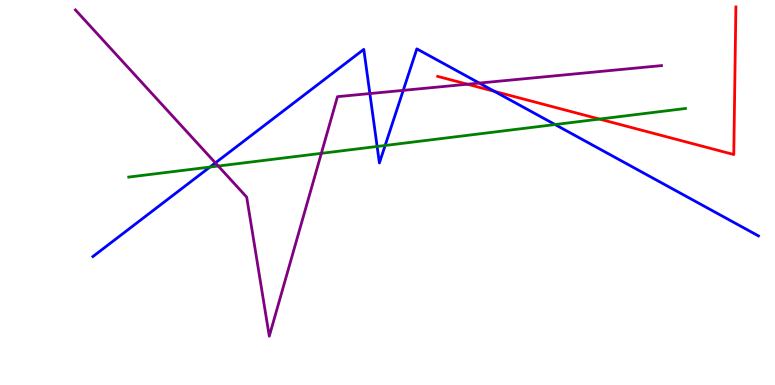[{'lines': ['blue', 'red'], 'intersections': [{'x': 6.38, 'y': 7.63}]}, {'lines': ['green', 'red'], 'intersections': [{'x': 7.74, 'y': 6.91}]}, {'lines': ['purple', 'red'], 'intersections': [{'x': 6.03, 'y': 7.81}]}, {'lines': ['blue', 'green'], 'intersections': [{'x': 2.71, 'y': 5.66}, {'x': 4.87, 'y': 6.2}, {'x': 4.97, 'y': 6.22}, {'x': 7.16, 'y': 6.76}]}, {'lines': ['blue', 'purple'], 'intersections': [{'x': 2.78, 'y': 5.77}, {'x': 4.77, 'y': 7.57}, {'x': 5.2, 'y': 7.65}, {'x': 6.18, 'y': 7.84}]}, {'lines': ['green', 'purple'], 'intersections': [{'x': 2.82, 'y': 5.69}, {'x': 4.15, 'y': 6.02}]}]